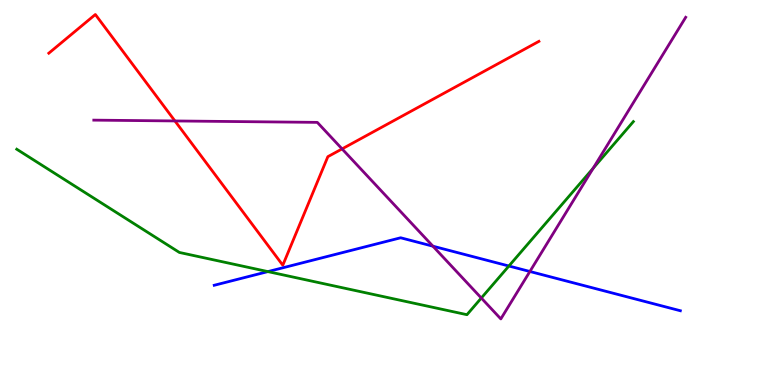[{'lines': ['blue', 'red'], 'intersections': []}, {'lines': ['green', 'red'], 'intersections': []}, {'lines': ['purple', 'red'], 'intersections': [{'x': 2.26, 'y': 6.86}, {'x': 4.41, 'y': 6.13}]}, {'lines': ['blue', 'green'], 'intersections': [{'x': 3.46, 'y': 2.95}, {'x': 6.57, 'y': 3.09}]}, {'lines': ['blue', 'purple'], 'intersections': [{'x': 5.59, 'y': 3.61}, {'x': 6.84, 'y': 2.95}]}, {'lines': ['green', 'purple'], 'intersections': [{'x': 6.21, 'y': 2.26}, {'x': 7.65, 'y': 5.63}]}]